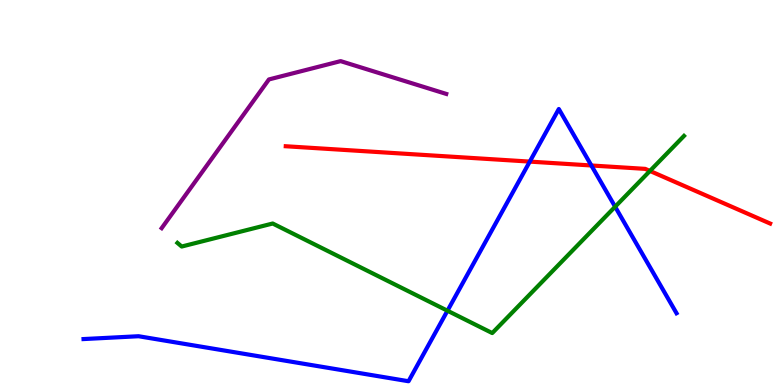[{'lines': ['blue', 'red'], 'intersections': [{'x': 6.84, 'y': 5.8}, {'x': 7.63, 'y': 5.7}]}, {'lines': ['green', 'red'], 'intersections': [{'x': 8.39, 'y': 5.56}]}, {'lines': ['purple', 'red'], 'intersections': []}, {'lines': ['blue', 'green'], 'intersections': [{'x': 5.77, 'y': 1.93}, {'x': 7.94, 'y': 4.63}]}, {'lines': ['blue', 'purple'], 'intersections': []}, {'lines': ['green', 'purple'], 'intersections': []}]